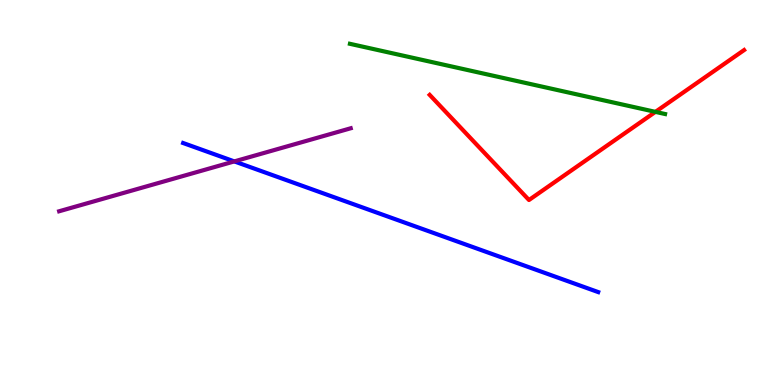[{'lines': ['blue', 'red'], 'intersections': []}, {'lines': ['green', 'red'], 'intersections': [{'x': 8.46, 'y': 7.09}]}, {'lines': ['purple', 'red'], 'intersections': []}, {'lines': ['blue', 'green'], 'intersections': []}, {'lines': ['blue', 'purple'], 'intersections': [{'x': 3.02, 'y': 5.81}]}, {'lines': ['green', 'purple'], 'intersections': []}]